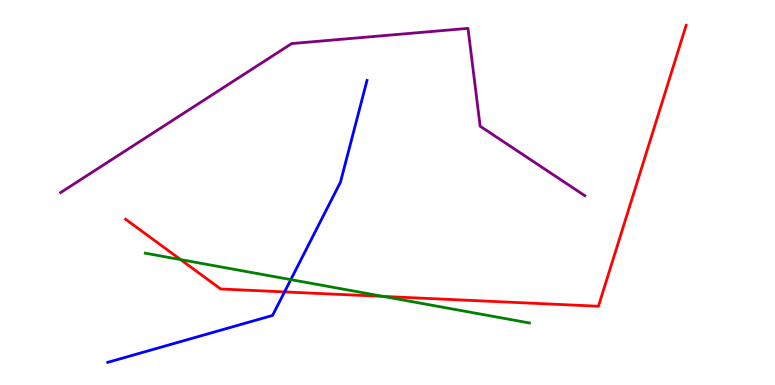[{'lines': ['blue', 'red'], 'intersections': [{'x': 3.67, 'y': 2.42}]}, {'lines': ['green', 'red'], 'intersections': [{'x': 2.33, 'y': 3.26}, {'x': 4.94, 'y': 2.3}]}, {'lines': ['purple', 'red'], 'intersections': []}, {'lines': ['blue', 'green'], 'intersections': [{'x': 3.75, 'y': 2.74}]}, {'lines': ['blue', 'purple'], 'intersections': []}, {'lines': ['green', 'purple'], 'intersections': []}]